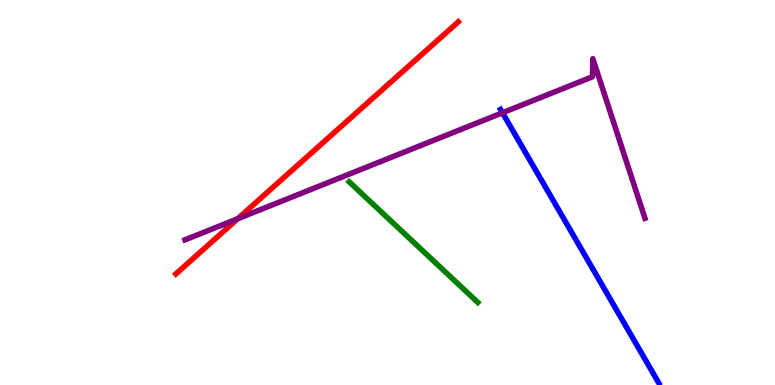[{'lines': ['blue', 'red'], 'intersections': []}, {'lines': ['green', 'red'], 'intersections': []}, {'lines': ['purple', 'red'], 'intersections': [{'x': 3.07, 'y': 4.32}]}, {'lines': ['blue', 'green'], 'intersections': []}, {'lines': ['blue', 'purple'], 'intersections': [{'x': 6.48, 'y': 7.07}]}, {'lines': ['green', 'purple'], 'intersections': []}]